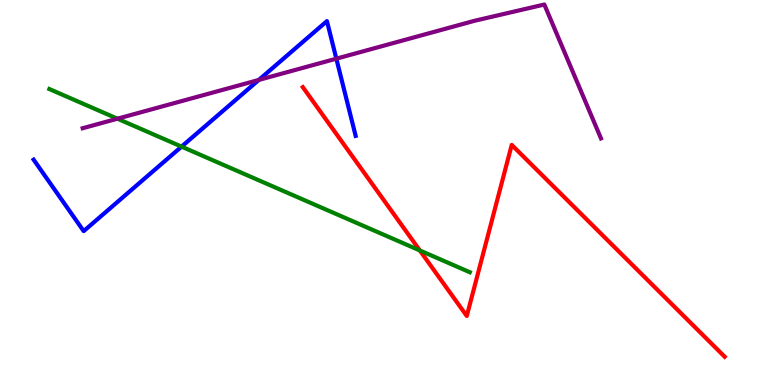[{'lines': ['blue', 'red'], 'intersections': []}, {'lines': ['green', 'red'], 'intersections': [{'x': 5.42, 'y': 3.49}]}, {'lines': ['purple', 'red'], 'intersections': []}, {'lines': ['blue', 'green'], 'intersections': [{'x': 2.34, 'y': 6.19}]}, {'lines': ['blue', 'purple'], 'intersections': [{'x': 3.34, 'y': 7.92}, {'x': 4.34, 'y': 8.48}]}, {'lines': ['green', 'purple'], 'intersections': [{'x': 1.52, 'y': 6.92}]}]